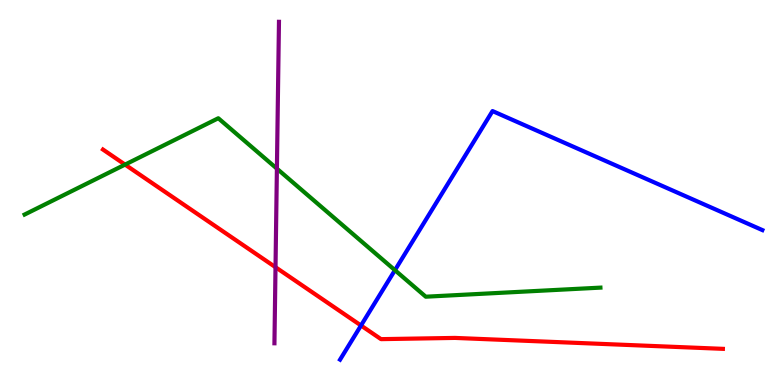[{'lines': ['blue', 'red'], 'intersections': [{'x': 4.66, 'y': 1.55}]}, {'lines': ['green', 'red'], 'intersections': [{'x': 1.61, 'y': 5.72}]}, {'lines': ['purple', 'red'], 'intersections': [{'x': 3.55, 'y': 3.06}]}, {'lines': ['blue', 'green'], 'intersections': [{'x': 5.1, 'y': 2.98}]}, {'lines': ['blue', 'purple'], 'intersections': []}, {'lines': ['green', 'purple'], 'intersections': [{'x': 3.57, 'y': 5.62}]}]